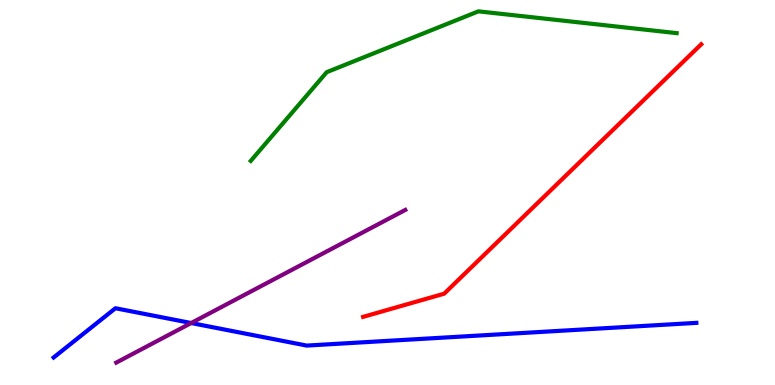[{'lines': ['blue', 'red'], 'intersections': []}, {'lines': ['green', 'red'], 'intersections': []}, {'lines': ['purple', 'red'], 'intersections': []}, {'lines': ['blue', 'green'], 'intersections': []}, {'lines': ['blue', 'purple'], 'intersections': [{'x': 2.47, 'y': 1.61}]}, {'lines': ['green', 'purple'], 'intersections': []}]